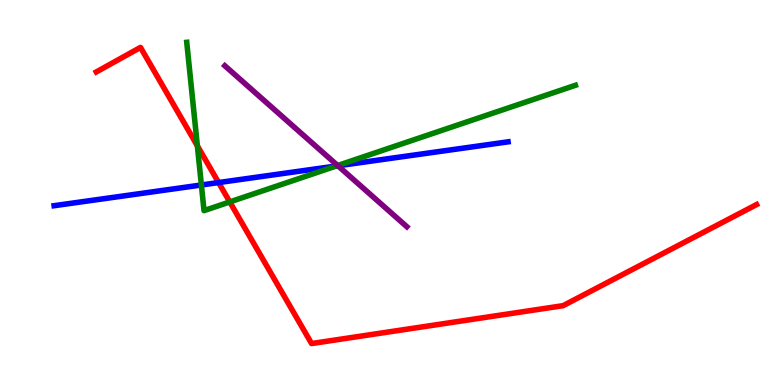[{'lines': ['blue', 'red'], 'intersections': [{'x': 2.82, 'y': 5.26}]}, {'lines': ['green', 'red'], 'intersections': [{'x': 2.55, 'y': 6.21}, {'x': 2.96, 'y': 4.75}]}, {'lines': ['purple', 'red'], 'intersections': []}, {'lines': ['blue', 'green'], 'intersections': [{'x': 2.6, 'y': 5.2}, {'x': 4.34, 'y': 5.69}]}, {'lines': ['blue', 'purple'], 'intersections': [{'x': 4.36, 'y': 5.69}]}, {'lines': ['green', 'purple'], 'intersections': [{'x': 4.36, 'y': 5.7}]}]